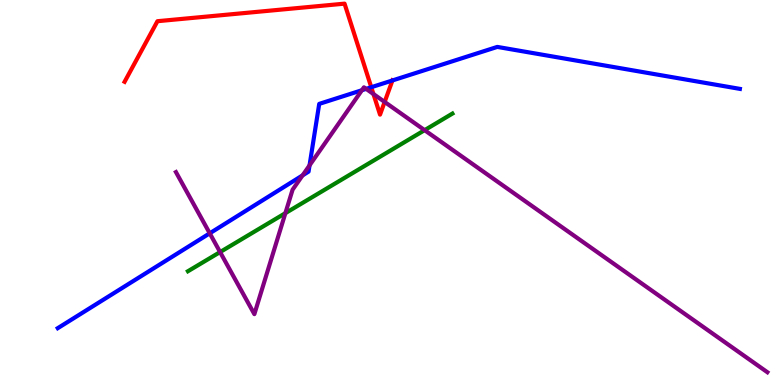[{'lines': ['blue', 'red'], 'intersections': [{'x': 4.79, 'y': 7.73}, {'x': 5.06, 'y': 7.91}]}, {'lines': ['green', 'red'], 'intersections': []}, {'lines': ['purple', 'red'], 'intersections': [{'x': 4.82, 'y': 7.56}, {'x': 4.96, 'y': 7.35}]}, {'lines': ['blue', 'green'], 'intersections': []}, {'lines': ['blue', 'purple'], 'intersections': [{'x': 2.71, 'y': 3.94}, {'x': 3.9, 'y': 5.44}, {'x': 3.99, 'y': 5.71}, {'x': 4.67, 'y': 7.66}, {'x': 4.72, 'y': 7.69}]}, {'lines': ['green', 'purple'], 'intersections': [{'x': 2.84, 'y': 3.45}, {'x': 3.68, 'y': 4.46}, {'x': 5.48, 'y': 6.62}]}]